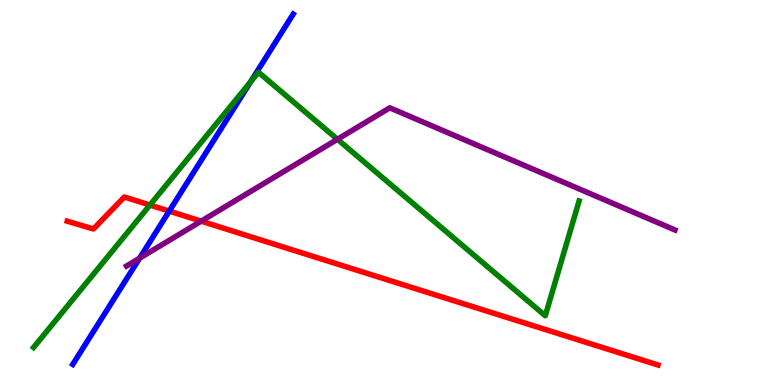[{'lines': ['blue', 'red'], 'intersections': [{'x': 2.18, 'y': 4.52}]}, {'lines': ['green', 'red'], 'intersections': [{'x': 1.93, 'y': 4.67}]}, {'lines': ['purple', 'red'], 'intersections': [{'x': 2.6, 'y': 4.26}]}, {'lines': ['blue', 'green'], 'intersections': [{'x': 3.23, 'y': 7.87}]}, {'lines': ['blue', 'purple'], 'intersections': [{'x': 1.8, 'y': 3.29}]}, {'lines': ['green', 'purple'], 'intersections': [{'x': 4.35, 'y': 6.38}]}]